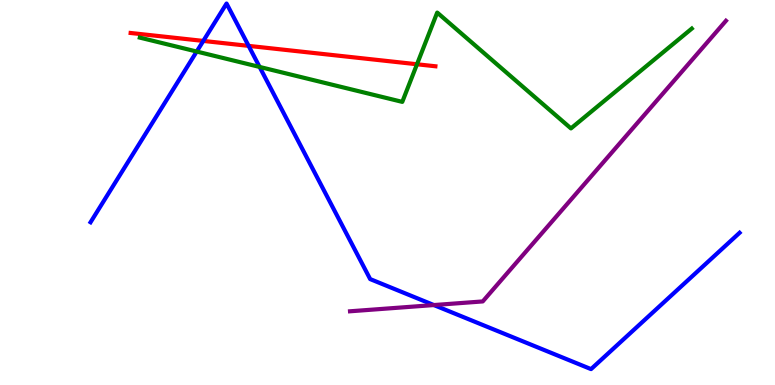[{'lines': ['blue', 'red'], 'intersections': [{'x': 2.62, 'y': 8.94}, {'x': 3.21, 'y': 8.81}]}, {'lines': ['green', 'red'], 'intersections': [{'x': 5.38, 'y': 8.33}]}, {'lines': ['purple', 'red'], 'intersections': []}, {'lines': ['blue', 'green'], 'intersections': [{'x': 2.54, 'y': 8.66}, {'x': 3.35, 'y': 8.26}]}, {'lines': ['blue', 'purple'], 'intersections': [{'x': 5.6, 'y': 2.08}]}, {'lines': ['green', 'purple'], 'intersections': []}]